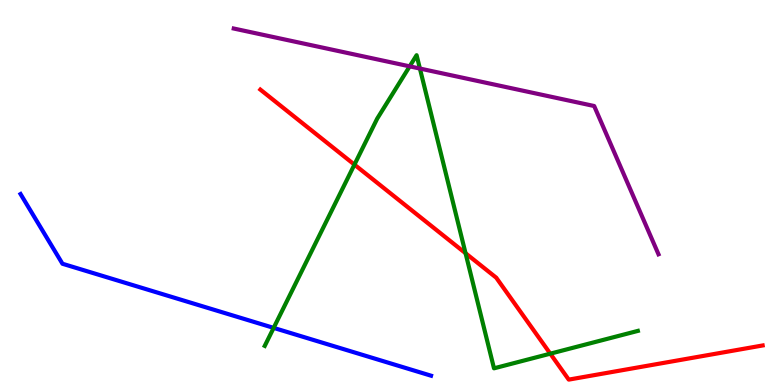[{'lines': ['blue', 'red'], 'intersections': []}, {'lines': ['green', 'red'], 'intersections': [{'x': 4.57, 'y': 5.72}, {'x': 6.01, 'y': 3.42}, {'x': 7.1, 'y': 0.814}]}, {'lines': ['purple', 'red'], 'intersections': []}, {'lines': ['blue', 'green'], 'intersections': [{'x': 3.53, 'y': 1.48}]}, {'lines': ['blue', 'purple'], 'intersections': []}, {'lines': ['green', 'purple'], 'intersections': [{'x': 5.29, 'y': 8.28}, {'x': 5.42, 'y': 8.22}]}]